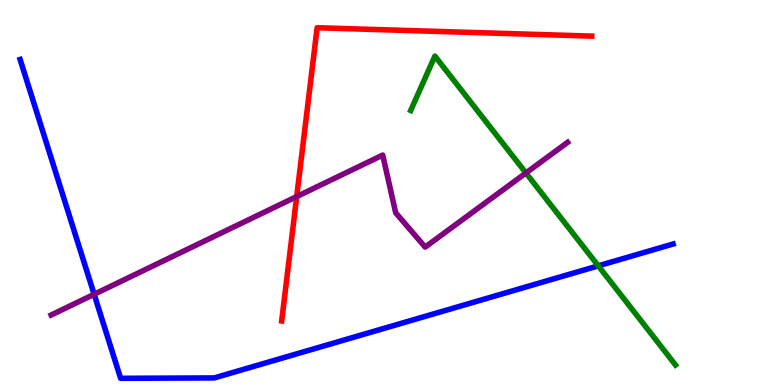[{'lines': ['blue', 'red'], 'intersections': []}, {'lines': ['green', 'red'], 'intersections': []}, {'lines': ['purple', 'red'], 'intersections': [{'x': 3.83, 'y': 4.89}]}, {'lines': ['blue', 'green'], 'intersections': [{'x': 7.72, 'y': 3.1}]}, {'lines': ['blue', 'purple'], 'intersections': [{'x': 1.21, 'y': 2.36}]}, {'lines': ['green', 'purple'], 'intersections': [{'x': 6.79, 'y': 5.51}]}]